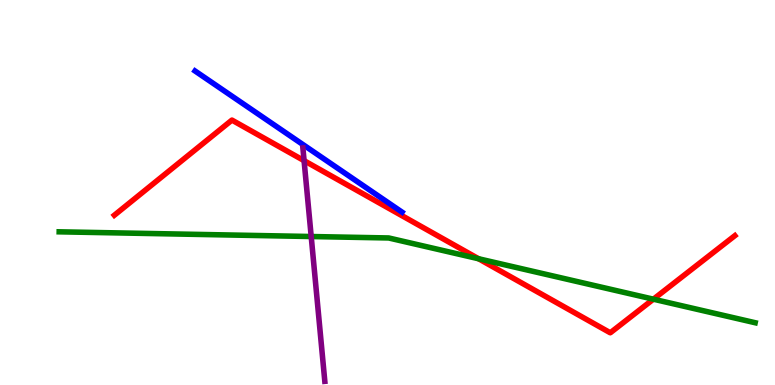[{'lines': ['blue', 'red'], 'intersections': []}, {'lines': ['green', 'red'], 'intersections': [{'x': 6.18, 'y': 3.28}, {'x': 8.43, 'y': 2.23}]}, {'lines': ['purple', 'red'], 'intersections': [{'x': 3.92, 'y': 5.83}]}, {'lines': ['blue', 'green'], 'intersections': []}, {'lines': ['blue', 'purple'], 'intersections': []}, {'lines': ['green', 'purple'], 'intersections': [{'x': 4.02, 'y': 3.86}]}]